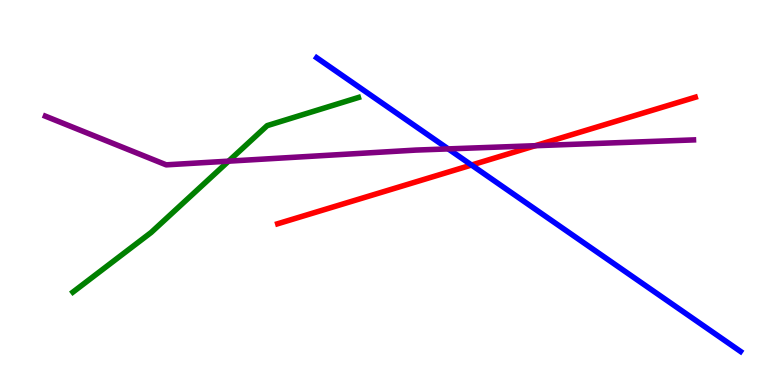[{'lines': ['blue', 'red'], 'intersections': [{'x': 6.08, 'y': 5.71}]}, {'lines': ['green', 'red'], 'intersections': []}, {'lines': ['purple', 'red'], 'intersections': [{'x': 6.91, 'y': 6.22}]}, {'lines': ['blue', 'green'], 'intersections': []}, {'lines': ['blue', 'purple'], 'intersections': [{'x': 5.78, 'y': 6.13}]}, {'lines': ['green', 'purple'], 'intersections': [{'x': 2.95, 'y': 5.81}]}]